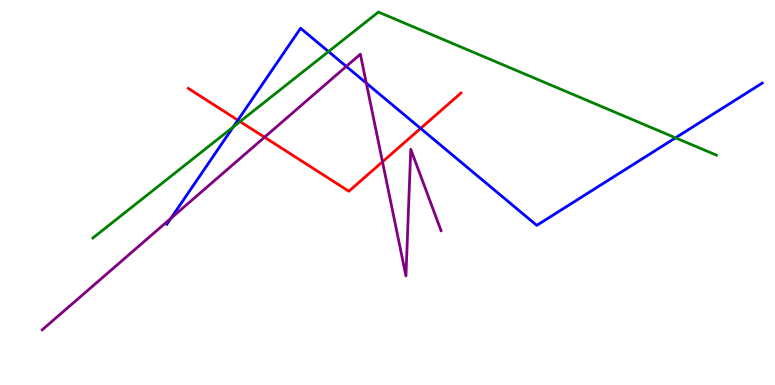[{'lines': ['blue', 'red'], 'intersections': [{'x': 3.07, 'y': 6.88}, {'x': 5.43, 'y': 6.66}]}, {'lines': ['green', 'red'], 'intersections': [{'x': 3.1, 'y': 6.84}]}, {'lines': ['purple', 'red'], 'intersections': [{'x': 3.41, 'y': 6.44}, {'x': 4.94, 'y': 5.8}]}, {'lines': ['blue', 'green'], 'intersections': [{'x': 3.01, 'y': 6.7}, {'x': 4.24, 'y': 8.66}, {'x': 8.72, 'y': 6.42}]}, {'lines': ['blue', 'purple'], 'intersections': [{'x': 2.2, 'y': 4.33}, {'x': 4.47, 'y': 8.28}, {'x': 4.73, 'y': 7.84}]}, {'lines': ['green', 'purple'], 'intersections': []}]